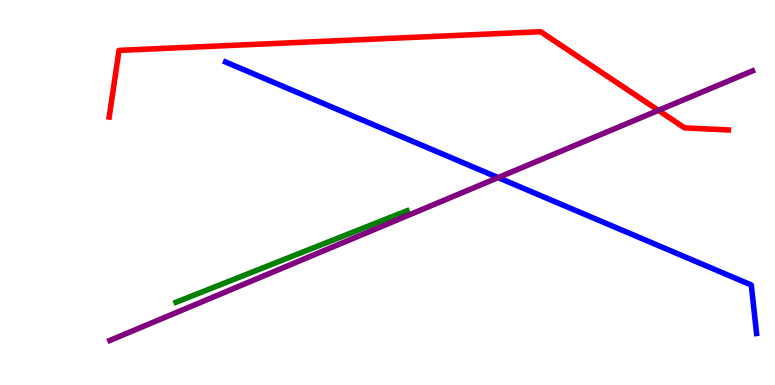[{'lines': ['blue', 'red'], 'intersections': []}, {'lines': ['green', 'red'], 'intersections': []}, {'lines': ['purple', 'red'], 'intersections': [{'x': 8.5, 'y': 7.13}]}, {'lines': ['blue', 'green'], 'intersections': []}, {'lines': ['blue', 'purple'], 'intersections': [{'x': 6.43, 'y': 5.39}]}, {'lines': ['green', 'purple'], 'intersections': []}]